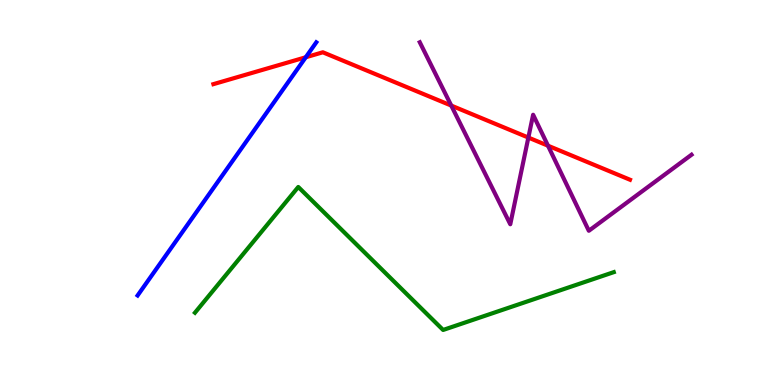[{'lines': ['blue', 'red'], 'intersections': [{'x': 3.95, 'y': 8.51}]}, {'lines': ['green', 'red'], 'intersections': []}, {'lines': ['purple', 'red'], 'intersections': [{'x': 5.82, 'y': 7.26}, {'x': 6.82, 'y': 6.43}, {'x': 7.07, 'y': 6.22}]}, {'lines': ['blue', 'green'], 'intersections': []}, {'lines': ['blue', 'purple'], 'intersections': []}, {'lines': ['green', 'purple'], 'intersections': []}]